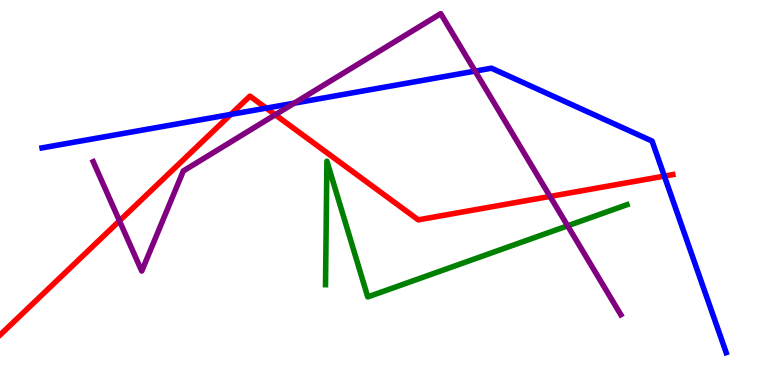[{'lines': ['blue', 'red'], 'intersections': [{'x': 2.98, 'y': 7.03}, {'x': 3.44, 'y': 7.19}, {'x': 8.57, 'y': 5.43}]}, {'lines': ['green', 'red'], 'intersections': []}, {'lines': ['purple', 'red'], 'intersections': [{'x': 1.54, 'y': 4.26}, {'x': 3.55, 'y': 7.02}, {'x': 7.1, 'y': 4.9}]}, {'lines': ['blue', 'green'], 'intersections': []}, {'lines': ['blue', 'purple'], 'intersections': [{'x': 3.8, 'y': 7.32}, {'x': 6.13, 'y': 8.15}]}, {'lines': ['green', 'purple'], 'intersections': [{'x': 7.32, 'y': 4.13}]}]